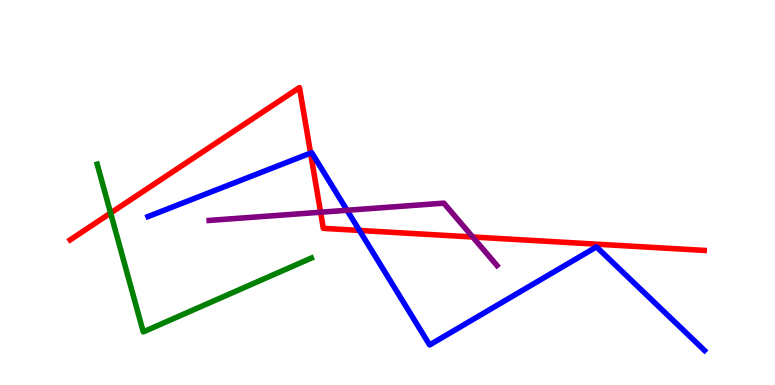[{'lines': ['blue', 'red'], 'intersections': [{'x': 4.01, 'y': 6.02}, {'x': 4.64, 'y': 4.01}]}, {'lines': ['green', 'red'], 'intersections': [{'x': 1.43, 'y': 4.47}]}, {'lines': ['purple', 'red'], 'intersections': [{'x': 4.14, 'y': 4.49}, {'x': 6.1, 'y': 3.84}]}, {'lines': ['blue', 'green'], 'intersections': []}, {'lines': ['blue', 'purple'], 'intersections': [{'x': 4.48, 'y': 4.54}]}, {'lines': ['green', 'purple'], 'intersections': []}]